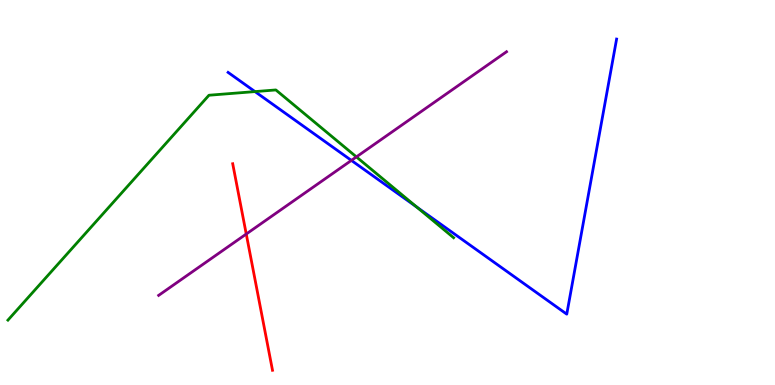[{'lines': ['blue', 'red'], 'intersections': []}, {'lines': ['green', 'red'], 'intersections': []}, {'lines': ['purple', 'red'], 'intersections': [{'x': 3.18, 'y': 3.92}]}, {'lines': ['blue', 'green'], 'intersections': [{'x': 3.29, 'y': 7.62}, {'x': 5.38, 'y': 4.62}]}, {'lines': ['blue', 'purple'], 'intersections': [{'x': 4.53, 'y': 5.83}]}, {'lines': ['green', 'purple'], 'intersections': [{'x': 4.6, 'y': 5.92}]}]